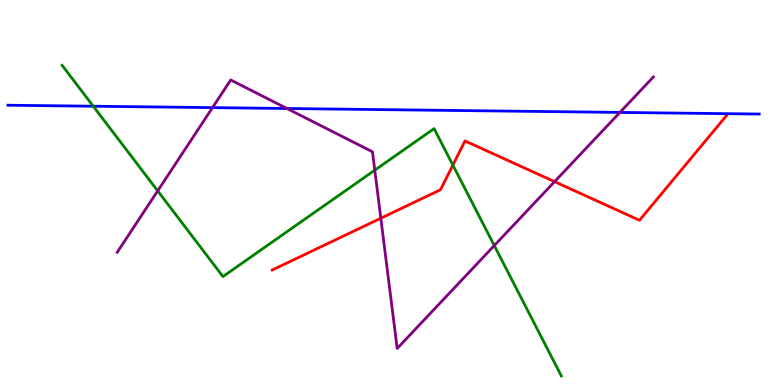[{'lines': ['blue', 'red'], 'intersections': []}, {'lines': ['green', 'red'], 'intersections': [{'x': 5.84, 'y': 5.71}]}, {'lines': ['purple', 'red'], 'intersections': [{'x': 4.91, 'y': 4.33}, {'x': 7.16, 'y': 5.28}]}, {'lines': ['blue', 'green'], 'intersections': [{'x': 1.2, 'y': 7.24}]}, {'lines': ['blue', 'purple'], 'intersections': [{'x': 2.74, 'y': 7.2}, {'x': 3.7, 'y': 7.18}, {'x': 8.0, 'y': 7.08}]}, {'lines': ['green', 'purple'], 'intersections': [{'x': 2.03, 'y': 5.04}, {'x': 4.84, 'y': 5.58}, {'x': 6.38, 'y': 3.62}]}]